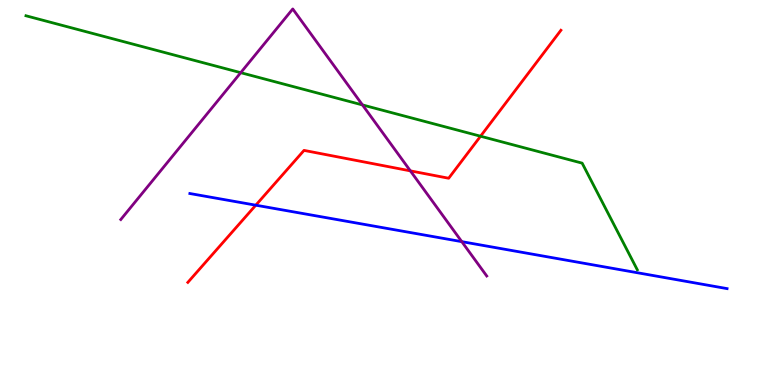[{'lines': ['blue', 'red'], 'intersections': [{'x': 3.3, 'y': 4.67}]}, {'lines': ['green', 'red'], 'intersections': [{'x': 6.2, 'y': 6.46}]}, {'lines': ['purple', 'red'], 'intersections': [{'x': 5.3, 'y': 5.56}]}, {'lines': ['blue', 'green'], 'intersections': []}, {'lines': ['blue', 'purple'], 'intersections': [{'x': 5.96, 'y': 3.72}]}, {'lines': ['green', 'purple'], 'intersections': [{'x': 3.11, 'y': 8.11}, {'x': 4.68, 'y': 7.27}]}]